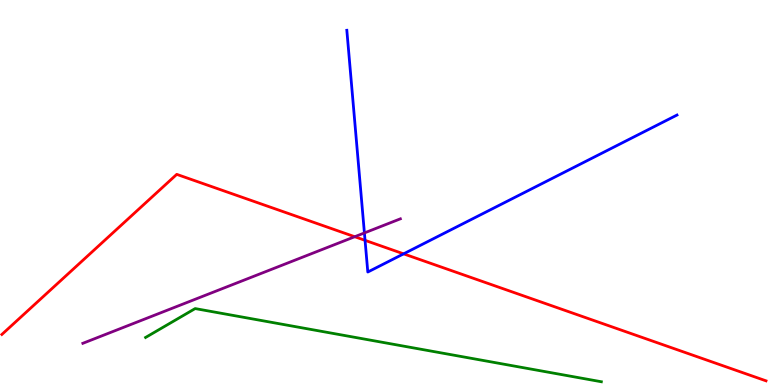[{'lines': ['blue', 'red'], 'intersections': [{'x': 4.71, 'y': 3.76}, {'x': 5.21, 'y': 3.41}]}, {'lines': ['green', 'red'], 'intersections': []}, {'lines': ['purple', 'red'], 'intersections': [{'x': 4.58, 'y': 3.85}]}, {'lines': ['blue', 'green'], 'intersections': []}, {'lines': ['blue', 'purple'], 'intersections': [{'x': 4.7, 'y': 3.95}]}, {'lines': ['green', 'purple'], 'intersections': []}]